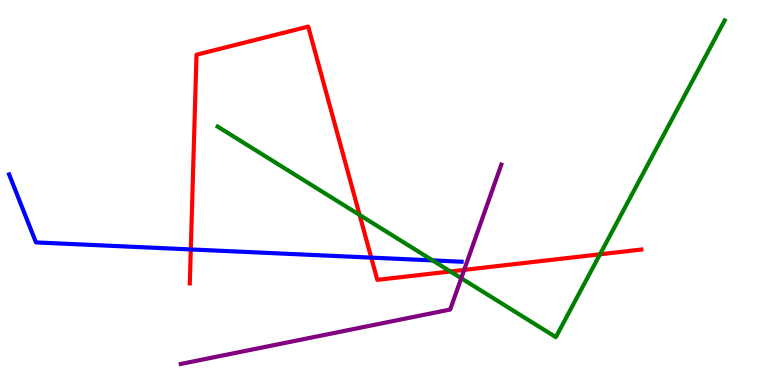[{'lines': ['blue', 'red'], 'intersections': [{'x': 2.46, 'y': 3.52}, {'x': 4.79, 'y': 3.31}]}, {'lines': ['green', 'red'], 'intersections': [{'x': 4.64, 'y': 4.42}, {'x': 5.81, 'y': 2.95}, {'x': 7.74, 'y': 3.39}]}, {'lines': ['purple', 'red'], 'intersections': [{'x': 5.99, 'y': 2.99}]}, {'lines': ['blue', 'green'], 'intersections': [{'x': 5.58, 'y': 3.24}]}, {'lines': ['blue', 'purple'], 'intersections': []}, {'lines': ['green', 'purple'], 'intersections': [{'x': 5.95, 'y': 2.77}]}]